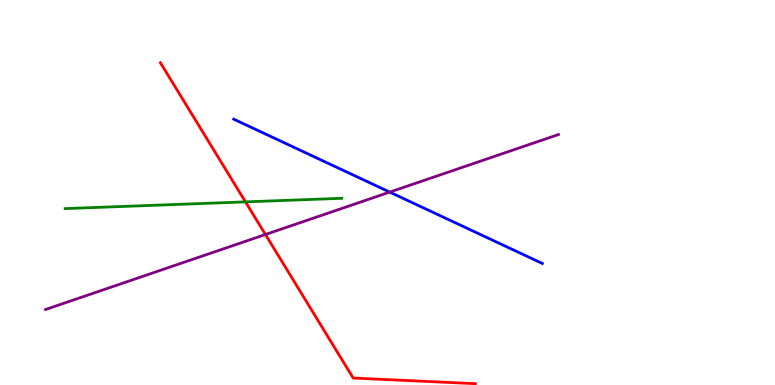[{'lines': ['blue', 'red'], 'intersections': []}, {'lines': ['green', 'red'], 'intersections': [{'x': 3.17, 'y': 4.76}]}, {'lines': ['purple', 'red'], 'intersections': [{'x': 3.43, 'y': 3.91}]}, {'lines': ['blue', 'green'], 'intersections': []}, {'lines': ['blue', 'purple'], 'intersections': [{'x': 5.03, 'y': 5.01}]}, {'lines': ['green', 'purple'], 'intersections': []}]